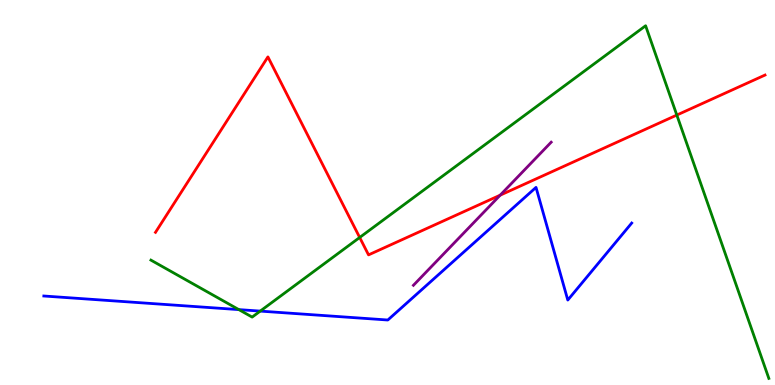[{'lines': ['blue', 'red'], 'intersections': []}, {'lines': ['green', 'red'], 'intersections': [{'x': 4.64, 'y': 3.83}, {'x': 8.73, 'y': 7.01}]}, {'lines': ['purple', 'red'], 'intersections': [{'x': 6.45, 'y': 4.93}]}, {'lines': ['blue', 'green'], 'intersections': [{'x': 3.08, 'y': 1.96}, {'x': 3.36, 'y': 1.92}]}, {'lines': ['blue', 'purple'], 'intersections': []}, {'lines': ['green', 'purple'], 'intersections': []}]